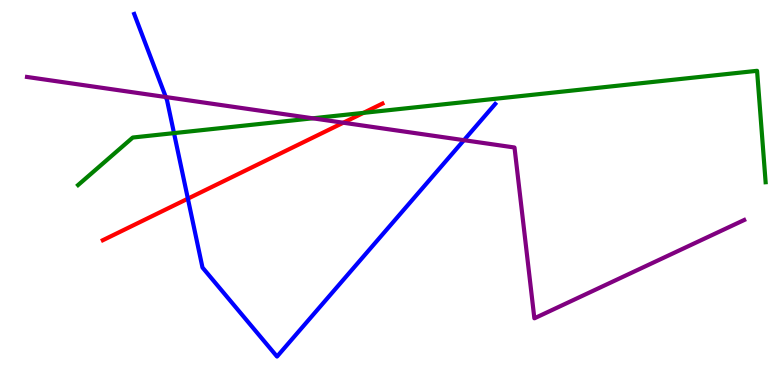[{'lines': ['blue', 'red'], 'intersections': [{'x': 2.42, 'y': 4.84}]}, {'lines': ['green', 'red'], 'intersections': [{'x': 4.69, 'y': 7.07}]}, {'lines': ['purple', 'red'], 'intersections': [{'x': 4.43, 'y': 6.81}]}, {'lines': ['blue', 'green'], 'intersections': [{'x': 2.25, 'y': 6.54}]}, {'lines': ['blue', 'purple'], 'intersections': [{'x': 2.14, 'y': 7.48}, {'x': 5.99, 'y': 6.36}]}, {'lines': ['green', 'purple'], 'intersections': [{'x': 4.03, 'y': 6.93}]}]